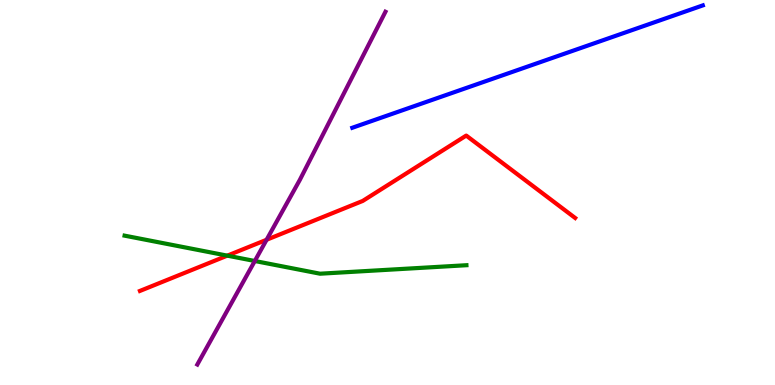[{'lines': ['blue', 'red'], 'intersections': []}, {'lines': ['green', 'red'], 'intersections': [{'x': 2.93, 'y': 3.36}]}, {'lines': ['purple', 'red'], 'intersections': [{'x': 3.44, 'y': 3.77}]}, {'lines': ['blue', 'green'], 'intersections': []}, {'lines': ['blue', 'purple'], 'intersections': []}, {'lines': ['green', 'purple'], 'intersections': [{'x': 3.29, 'y': 3.22}]}]